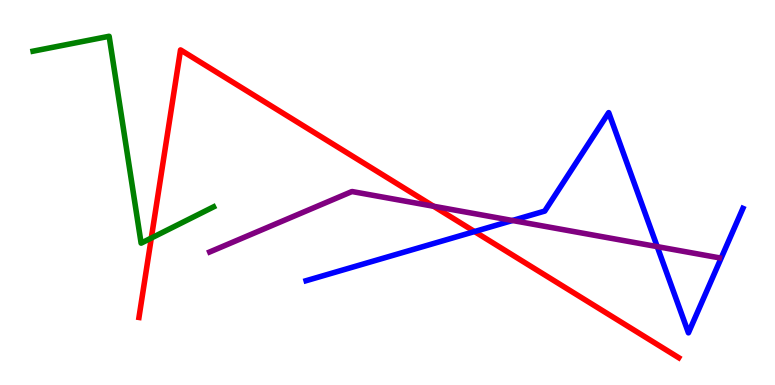[{'lines': ['blue', 'red'], 'intersections': [{'x': 6.12, 'y': 3.99}]}, {'lines': ['green', 'red'], 'intersections': [{'x': 1.95, 'y': 3.82}]}, {'lines': ['purple', 'red'], 'intersections': [{'x': 5.59, 'y': 4.64}]}, {'lines': ['blue', 'green'], 'intersections': []}, {'lines': ['blue', 'purple'], 'intersections': [{'x': 6.61, 'y': 4.27}, {'x': 8.48, 'y': 3.59}]}, {'lines': ['green', 'purple'], 'intersections': []}]